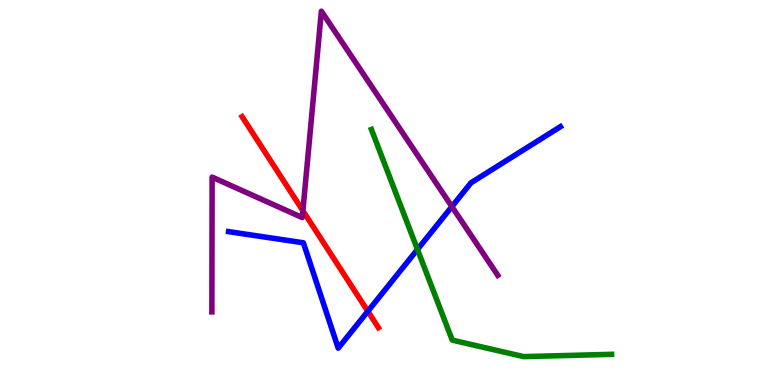[{'lines': ['blue', 'red'], 'intersections': [{'x': 4.75, 'y': 1.91}]}, {'lines': ['green', 'red'], 'intersections': []}, {'lines': ['purple', 'red'], 'intersections': [{'x': 3.91, 'y': 4.53}]}, {'lines': ['blue', 'green'], 'intersections': [{'x': 5.39, 'y': 3.52}]}, {'lines': ['blue', 'purple'], 'intersections': [{'x': 5.83, 'y': 4.63}]}, {'lines': ['green', 'purple'], 'intersections': []}]